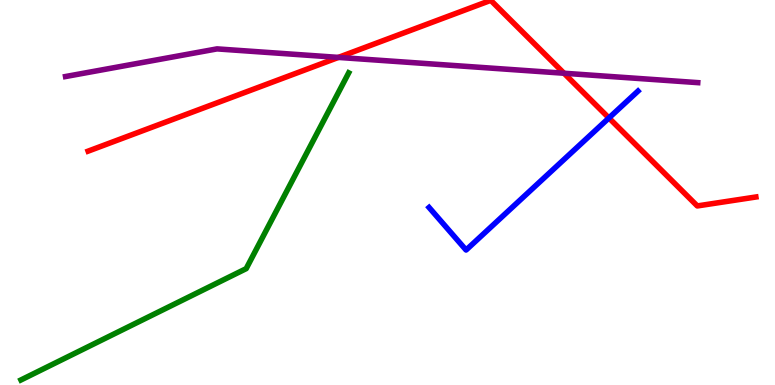[{'lines': ['blue', 'red'], 'intersections': [{'x': 7.86, 'y': 6.94}]}, {'lines': ['green', 'red'], 'intersections': []}, {'lines': ['purple', 'red'], 'intersections': [{'x': 4.37, 'y': 8.51}, {'x': 7.28, 'y': 8.1}]}, {'lines': ['blue', 'green'], 'intersections': []}, {'lines': ['blue', 'purple'], 'intersections': []}, {'lines': ['green', 'purple'], 'intersections': []}]